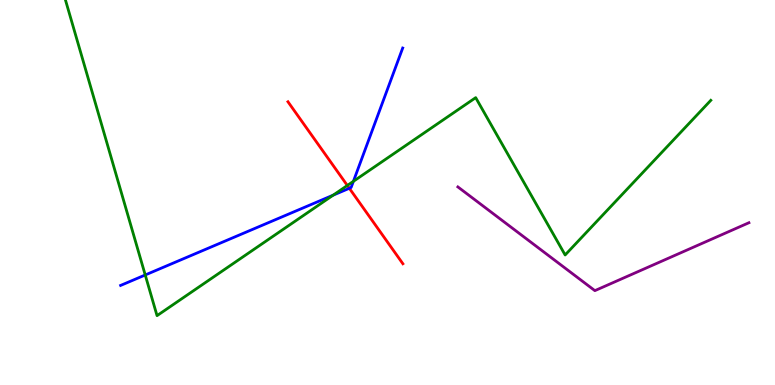[{'lines': ['blue', 'red'], 'intersections': [{'x': 4.51, 'y': 5.11}]}, {'lines': ['green', 'red'], 'intersections': [{'x': 4.48, 'y': 5.18}]}, {'lines': ['purple', 'red'], 'intersections': []}, {'lines': ['blue', 'green'], 'intersections': [{'x': 1.87, 'y': 2.86}, {'x': 4.3, 'y': 4.93}, {'x': 4.56, 'y': 5.29}]}, {'lines': ['blue', 'purple'], 'intersections': []}, {'lines': ['green', 'purple'], 'intersections': []}]